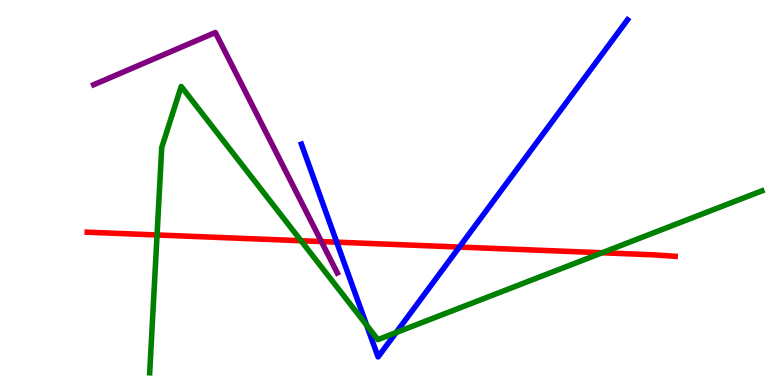[{'lines': ['blue', 'red'], 'intersections': [{'x': 4.34, 'y': 3.71}, {'x': 5.93, 'y': 3.58}]}, {'lines': ['green', 'red'], 'intersections': [{'x': 2.03, 'y': 3.9}, {'x': 3.88, 'y': 3.75}, {'x': 7.77, 'y': 3.43}]}, {'lines': ['purple', 'red'], 'intersections': [{'x': 4.15, 'y': 3.73}]}, {'lines': ['blue', 'green'], 'intersections': [{'x': 4.73, 'y': 1.55}, {'x': 5.11, 'y': 1.36}]}, {'lines': ['blue', 'purple'], 'intersections': []}, {'lines': ['green', 'purple'], 'intersections': []}]